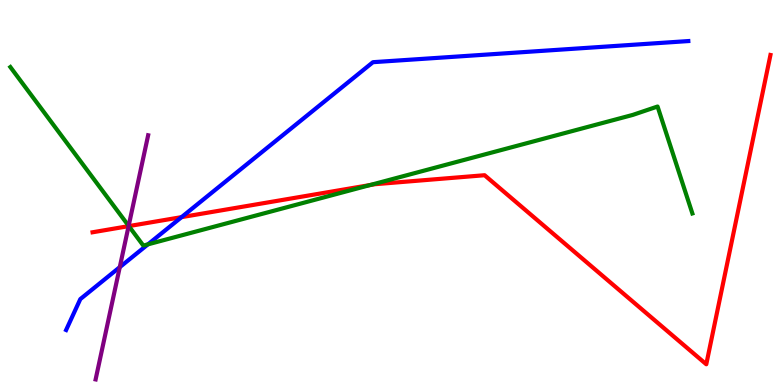[{'lines': ['blue', 'red'], 'intersections': [{'x': 2.34, 'y': 4.36}]}, {'lines': ['green', 'red'], 'intersections': [{'x': 1.66, 'y': 4.13}, {'x': 4.78, 'y': 5.19}]}, {'lines': ['purple', 'red'], 'intersections': [{'x': 1.66, 'y': 4.13}]}, {'lines': ['blue', 'green'], 'intersections': [{'x': 1.91, 'y': 3.65}]}, {'lines': ['blue', 'purple'], 'intersections': [{'x': 1.55, 'y': 3.06}]}, {'lines': ['green', 'purple'], 'intersections': [{'x': 1.66, 'y': 4.13}]}]